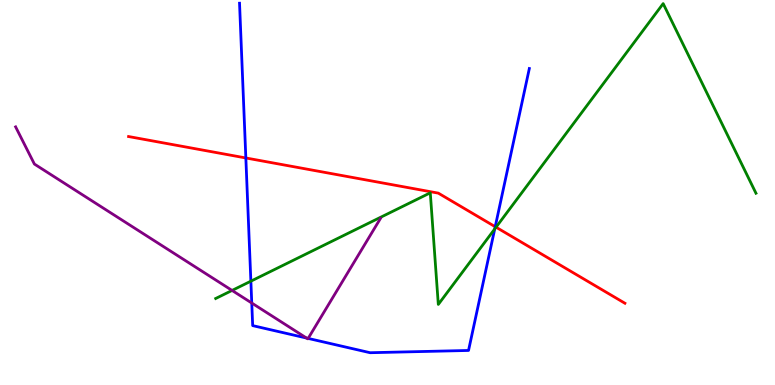[{'lines': ['blue', 'red'], 'intersections': [{'x': 3.17, 'y': 5.9}, {'x': 6.39, 'y': 4.11}]}, {'lines': ['green', 'red'], 'intersections': [{'x': 6.4, 'y': 4.1}]}, {'lines': ['purple', 'red'], 'intersections': []}, {'lines': ['blue', 'green'], 'intersections': [{'x': 3.24, 'y': 2.7}, {'x': 6.38, 'y': 4.05}]}, {'lines': ['blue', 'purple'], 'intersections': [{'x': 3.25, 'y': 2.13}, {'x': 3.96, 'y': 1.22}, {'x': 3.98, 'y': 1.21}]}, {'lines': ['green', 'purple'], 'intersections': [{'x': 2.99, 'y': 2.46}]}]